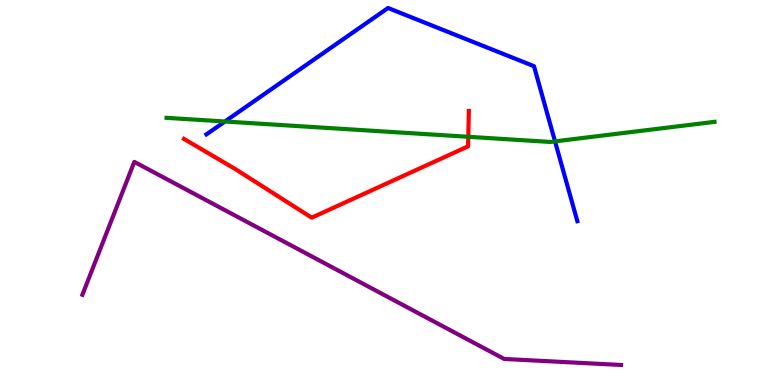[{'lines': ['blue', 'red'], 'intersections': []}, {'lines': ['green', 'red'], 'intersections': [{'x': 6.04, 'y': 6.45}]}, {'lines': ['purple', 'red'], 'intersections': []}, {'lines': ['blue', 'green'], 'intersections': [{'x': 2.9, 'y': 6.84}, {'x': 7.16, 'y': 6.33}]}, {'lines': ['blue', 'purple'], 'intersections': []}, {'lines': ['green', 'purple'], 'intersections': []}]